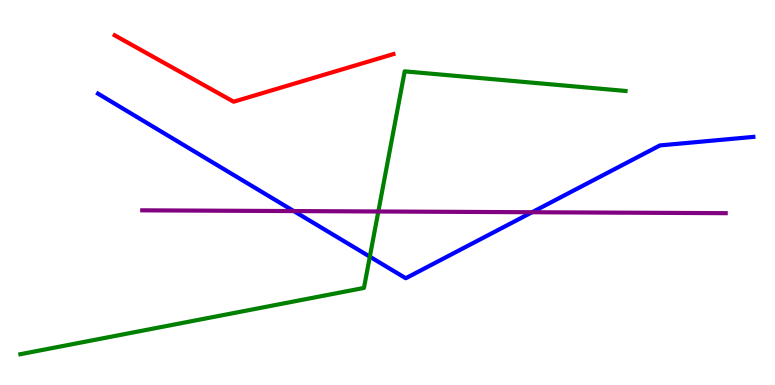[{'lines': ['blue', 'red'], 'intersections': []}, {'lines': ['green', 'red'], 'intersections': []}, {'lines': ['purple', 'red'], 'intersections': []}, {'lines': ['blue', 'green'], 'intersections': [{'x': 4.77, 'y': 3.33}]}, {'lines': ['blue', 'purple'], 'intersections': [{'x': 3.79, 'y': 4.52}, {'x': 6.87, 'y': 4.49}]}, {'lines': ['green', 'purple'], 'intersections': [{'x': 4.88, 'y': 4.51}]}]